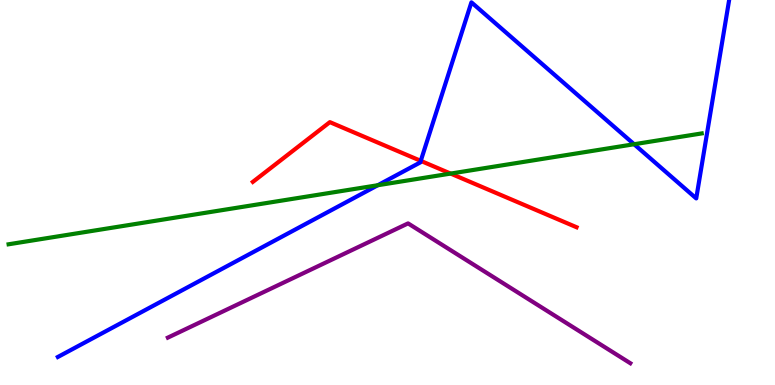[{'lines': ['blue', 'red'], 'intersections': [{'x': 5.43, 'y': 5.82}]}, {'lines': ['green', 'red'], 'intersections': [{'x': 5.81, 'y': 5.49}]}, {'lines': ['purple', 'red'], 'intersections': []}, {'lines': ['blue', 'green'], 'intersections': [{'x': 4.87, 'y': 5.19}, {'x': 8.18, 'y': 6.25}]}, {'lines': ['blue', 'purple'], 'intersections': []}, {'lines': ['green', 'purple'], 'intersections': []}]